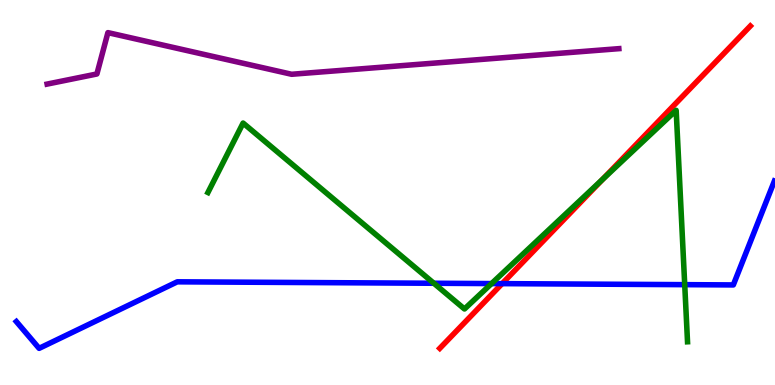[{'lines': ['blue', 'red'], 'intersections': [{'x': 6.48, 'y': 2.63}]}, {'lines': ['green', 'red'], 'intersections': [{'x': 7.78, 'y': 5.34}]}, {'lines': ['purple', 'red'], 'intersections': []}, {'lines': ['blue', 'green'], 'intersections': [{'x': 5.6, 'y': 2.64}, {'x': 6.34, 'y': 2.63}, {'x': 8.84, 'y': 2.61}]}, {'lines': ['blue', 'purple'], 'intersections': []}, {'lines': ['green', 'purple'], 'intersections': []}]